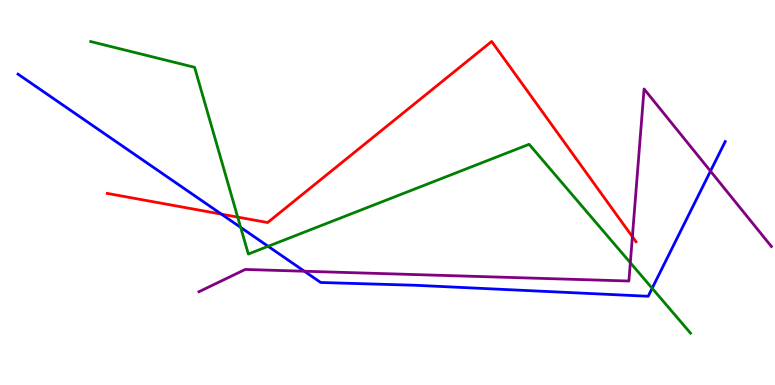[{'lines': ['blue', 'red'], 'intersections': [{'x': 2.86, 'y': 4.44}]}, {'lines': ['green', 'red'], 'intersections': [{'x': 3.07, 'y': 4.36}]}, {'lines': ['purple', 'red'], 'intersections': [{'x': 8.16, 'y': 3.85}]}, {'lines': ['blue', 'green'], 'intersections': [{'x': 3.11, 'y': 4.09}, {'x': 3.46, 'y': 3.6}, {'x': 8.41, 'y': 2.51}]}, {'lines': ['blue', 'purple'], 'intersections': [{'x': 3.93, 'y': 2.95}, {'x': 9.17, 'y': 5.56}]}, {'lines': ['green', 'purple'], 'intersections': [{'x': 8.13, 'y': 3.18}]}]